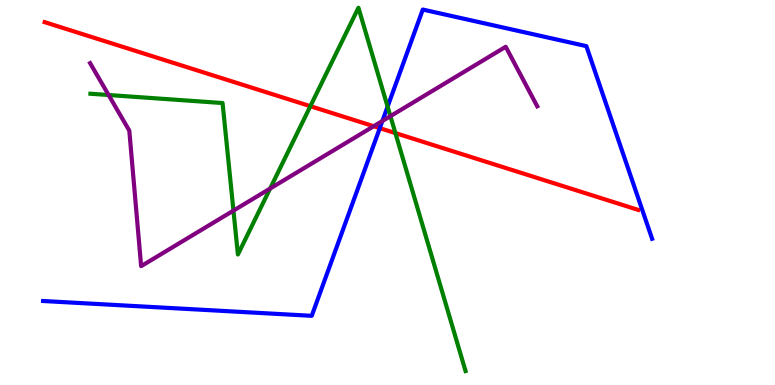[{'lines': ['blue', 'red'], 'intersections': [{'x': 4.9, 'y': 6.67}]}, {'lines': ['green', 'red'], 'intersections': [{'x': 4.0, 'y': 7.24}, {'x': 5.1, 'y': 6.54}]}, {'lines': ['purple', 'red'], 'intersections': [{'x': 4.82, 'y': 6.72}]}, {'lines': ['blue', 'green'], 'intersections': [{'x': 5.0, 'y': 7.23}]}, {'lines': ['blue', 'purple'], 'intersections': [{'x': 4.93, 'y': 6.86}]}, {'lines': ['green', 'purple'], 'intersections': [{'x': 1.4, 'y': 7.53}, {'x': 3.01, 'y': 4.53}, {'x': 3.49, 'y': 5.1}, {'x': 5.04, 'y': 6.98}]}]